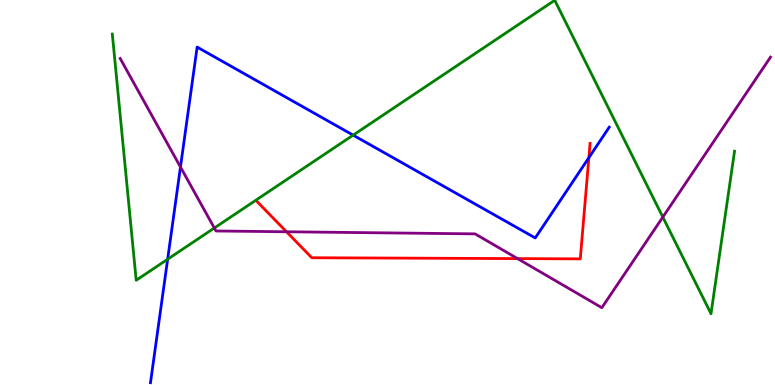[{'lines': ['blue', 'red'], 'intersections': [{'x': 7.6, 'y': 5.9}]}, {'lines': ['green', 'red'], 'intersections': []}, {'lines': ['purple', 'red'], 'intersections': [{'x': 3.7, 'y': 3.98}, {'x': 6.68, 'y': 3.28}]}, {'lines': ['blue', 'green'], 'intersections': [{'x': 2.16, 'y': 3.27}, {'x': 4.56, 'y': 6.49}]}, {'lines': ['blue', 'purple'], 'intersections': [{'x': 2.33, 'y': 5.66}]}, {'lines': ['green', 'purple'], 'intersections': [{'x': 2.77, 'y': 4.08}, {'x': 8.55, 'y': 4.36}]}]